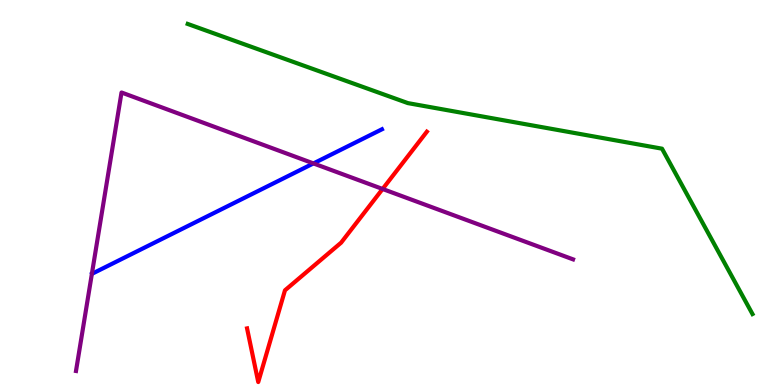[{'lines': ['blue', 'red'], 'intersections': []}, {'lines': ['green', 'red'], 'intersections': []}, {'lines': ['purple', 'red'], 'intersections': [{'x': 4.94, 'y': 5.09}]}, {'lines': ['blue', 'green'], 'intersections': []}, {'lines': ['blue', 'purple'], 'intersections': [{'x': 4.04, 'y': 5.76}]}, {'lines': ['green', 'purple'], 'intersections': []}]